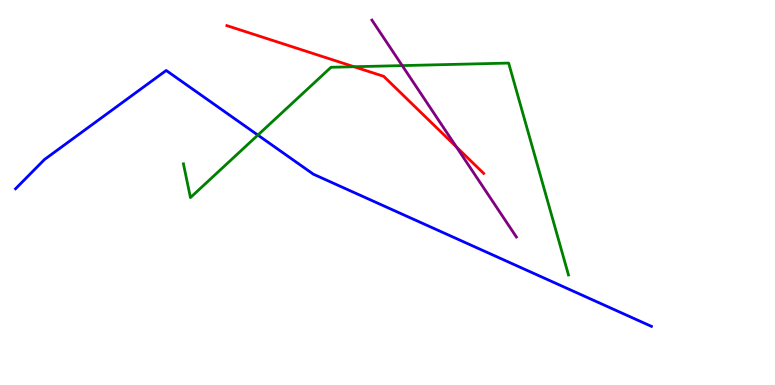[{'lines': ['blue', 'red'], 'intersections': []}, {'lines': ['green', 'red'], 'intersections': [{'x': 4.57, 'y': 8.27}]}, {'lines': ['purple', 'red'], 'intersections': [{'x': 5.89, 'y': 6.19}]}, {'lines': ['blue', 'green'], 'intersections': [{'x': 3.33, 'y': 6.49}]}, {'lines': ['blue', 'purple'], 'intersections': []}, {'lines': ['green', 'purple'], 'intersections': [{'x': 5.19, 'y': 8.3}]}]